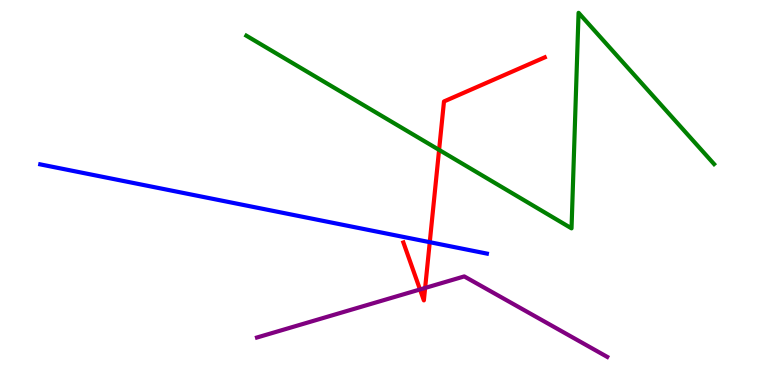[{'lines': ['blue', 'red'], 'intersections': [{'x': 5.55, 'y': 3.71}]}, {'lines': ['green', 'red'], 'intersections': [{'x': 5.67, 'y': 6.11}]}, {'lines': ['purple', 'red'], 'intersections': [{'x': 5.42, 'y': 2.48}, {'x': 5.49, 'y': 2.52}]}, {'lines': ['blue', 'green'], 'intersections': []}, {'lines': ['blue', 'purple'], 'intersections': []}, {'lines': ['green', 'purple'], 'intersections': []}]